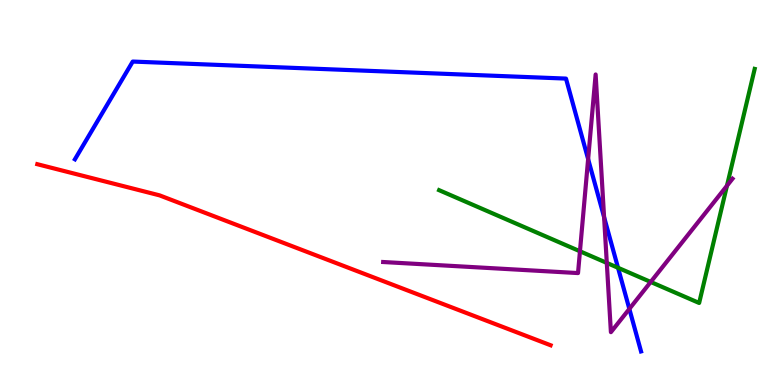[{'lines': ['blue', 'red'], 'intersections': []}, {'lines': ['green', 'red'], 'intersections': []}, {'lines': ['purple', 'red'], 'intersections': []}, {'lines': ['blue', 'green'], 'intersections': [{'x': 7.97, 'y': 3.04}]}, {'lines': ['blue', 'purple'], 'intersections': [{'x': 7.59, 'y': 5.87}, {'x': 7.79, 'y': 4.36}, {'x': 8.12, 'y': 1.98}]}, {'lines': ['green', 'purple'], 'intersections': [{'x': 7.48, 'y': 3.47}, {'x': 7.83, 'y': 3.17}, {'x': 8.4, 'y': 2.68}, {'x': 9.38, 'y': 5.18}]}]